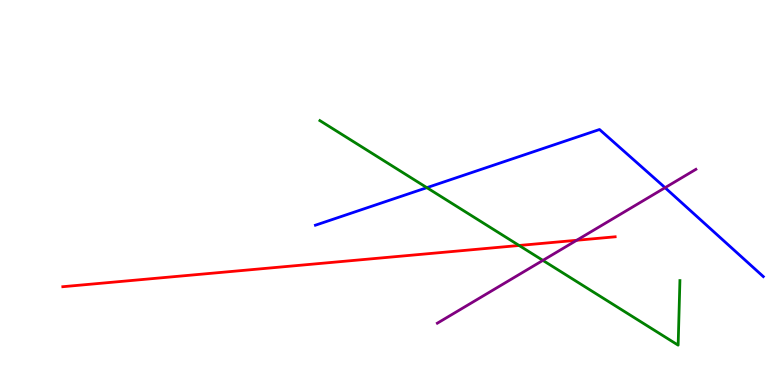[{'lines': ['blue', 'red'], 'intersections': []}, {'lines': ['green', 'red'], 'intersections': [{'x': 6.7, 'y': 3.62}]}, {'lines': ['purple', 'red'], 'intersections': [{'x': 7.44, 'y': 3.76}]}, {'lines': ['blue', 'green'], 'intersections': [{'x': 5.51, 'y': 5.13}]}, {'lines': ['blue', 'purple'], 'intersections': [{'x': 8.58, 'y': 5.12}]}, {'lines': ['green', 'purple'], 'intersections': [{'x': 7.01, 'y': 3.24}]}]